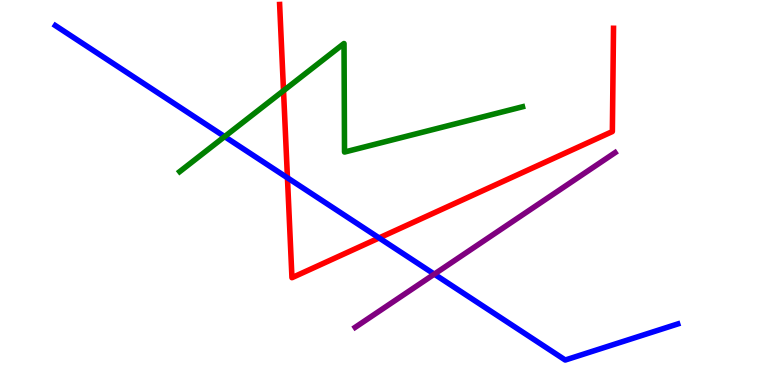[{'lines': ['blue', 'red'], 'intersections': [{'x': 3.71, 'y': 5.38}, {'x': 4.89, 'y': 3.82}]}, {'lines': ['green', 'red'], 'intersections': [{'x': 3.66, 'y': 7.64}]}, {'lines': ['purple', 'red'], 'intersections': []}, {'lines': ['blue', 'green'], 'intersections': [{'x': 2.9, 'y': 6.45}]}, {'lines': ['blue', 'purple'], 'intersections': [{'x': 5.6, 'y': 2.88}]}, {'lines': ['green', 'purple'], 'intersections': []}]